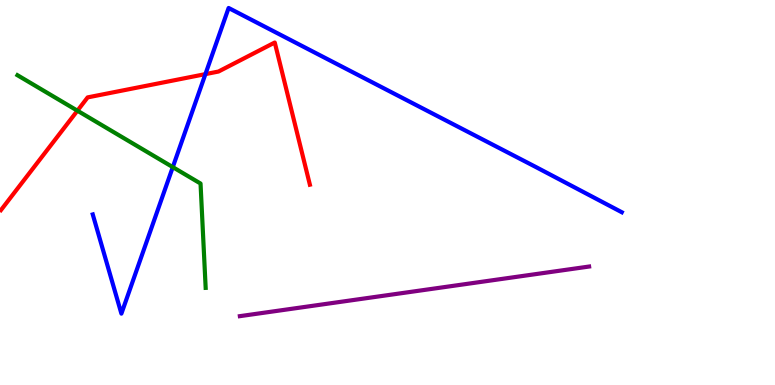[{'lines': ['blue', 'red'], 'intersections': [{'x': 2.65, 'y': 8.07}]}, {'lines': ['green', 'red'], 'intersections': [{'x': 0.999, 'y': 7.12}]}, {'lines': ['purple', 'red'], 'intersections': []}, {'lines': ['blue', 'green'], 'intersections': [{'x': 2.23, 'y': 5.66}]}, {'lines': ['blue', 'purple'], 'intersections': []}, {'lines': ['green', 'purple'], 'intersections': []}]